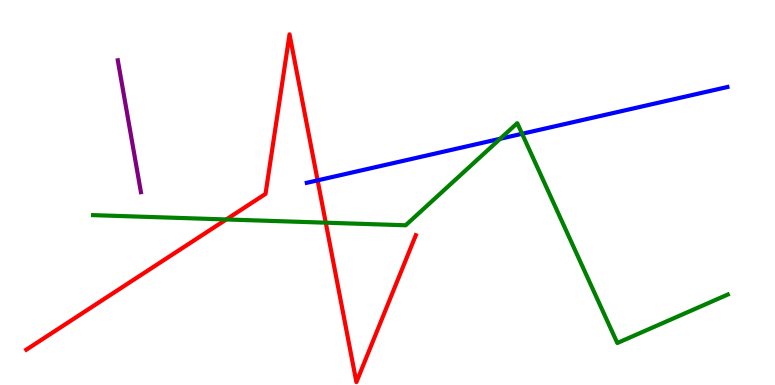[{'lines': ['blue', 'red'], 'intersections': [{'x': 4.1, 'y': 5.32}]}, {'lines': ['green', 'red'], 'intersections': [{'x': 2.92, 'y': 4.3}, {'x': 4.2, 'y': 4.22}]}, {'lines': ['purple', 'red'], 'intersections': []}, {'lines': ['blue', 'green'], 'intersections': [{'x': 6.45, 'y': 6.4}, {'x': 6.74, 'y': 6.53}]}, {'lines': ['blue', 'purple'], 'intersections': []}, {'lines': ['green', 'purple'], 'intersections': []}]